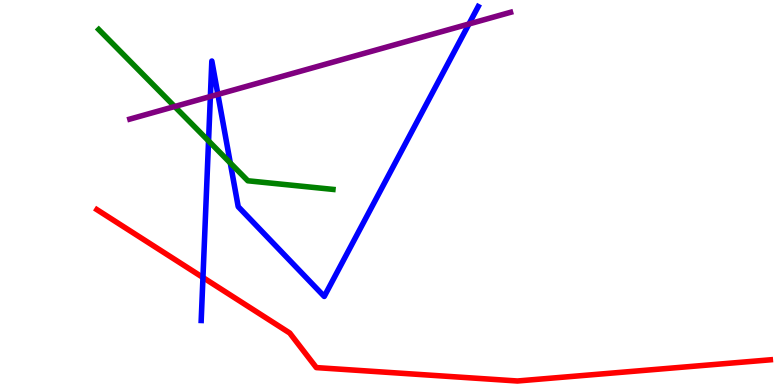[{'lines': ['blue', 'red'], 'intersections': [{'x': 2.62, 'y': 2.79}]}, {'lines': ['green', 'red'], 'intersections': []}, {'lines': ['purple', 'red'], 'intersections': []}, {'lines': ['blue', 'green'], 'intersections': [{'x': 2.69, 'y': 6.34}, {'x': 2.97, 'y': 5.77}]}, {'lines': ['blue', 'purple'], 'intersections': [{'x': 2.71, 'y': 7.49}, {'x': 2.81, 'y': 7.55}, {'x': 6.05, 'y': 9.38}]}, {'lines': ['green', 'purple'], 'intersections': [{'x': 2.25, 'y': 7.23}]}]